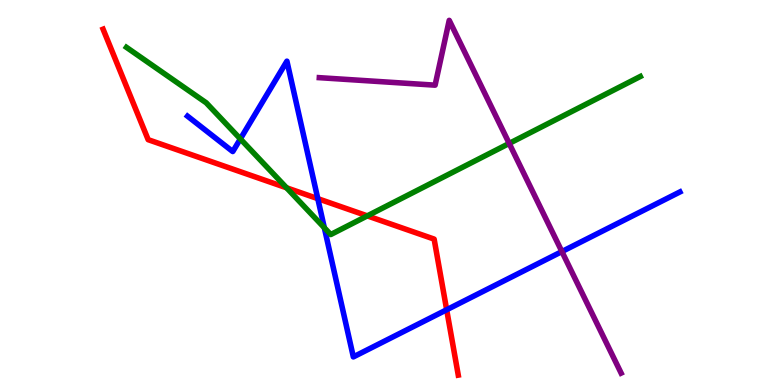[{'lines': ['blue', 'red'], 'intersections': [{'x': 4.1, 'y': 4.84}, {'x': 5.76, 'y': 1.95}]}, {'lines': ['green', 'red'], 'intersections': [{'x': 3.7, 'y': 5.12}, {'x': 4.74, 'y': 4.39}]}, {'lines': ['purple', 'red'], 'intersections': []}, {'lines': ['blue', 'green'], 'intersections': [{'x': 3.1, 'y': 6.39}, {'x': 4.19, 'y': 4.08}]}, {'lines': ['blue', 'purple'], 'intersections': [{'x': 7.25, 'y': 3.47}]}, {'lines': ['green', 'purple'], 'intersections': [{'x': 6.57, 'y': 6.27}]}]